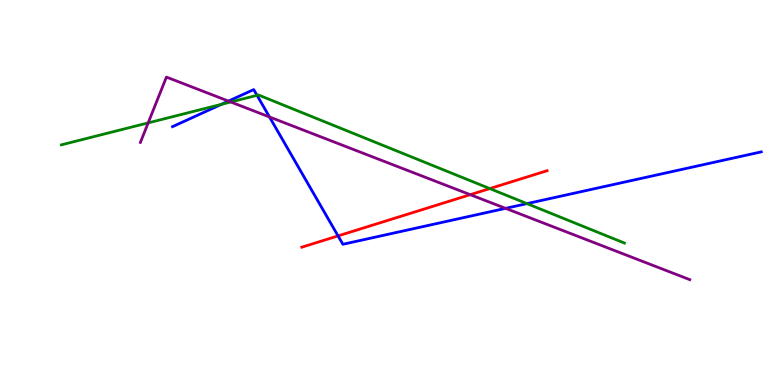[{'lines': ['blue', 'red'], 'intersections': [{'x': 4.36, 'y': 3.87}]}, {'lines': ['green', 'red'], 'intersections': [{'x': 6.32, 'y': 5.1}]}, {'lines': ['purple', 'red'], 'intersections': [{'x': 6.07, 'y': 4.94}]}, {'lines': ['blue', 'green'], 'intersections': [{'x': 2.86, 'y': 7.29}, {'x': 3.32, 'y': 7.52}, {'x': 6.8, 'y': 4.71}]}, {'lines': ['blue', 'purple'], 'intersections': [{'x': 2.95, 'y': 7.37}, {'x': 3.48, 'y': 6.96}, {'x': 6.52, 'y': 4.59}]}, {'lines': ['green', 'purple'], 'intersections': [{'x': 1.91, 'y': 6.81}, {'x': 2.98, 'y': 7.35}]}]